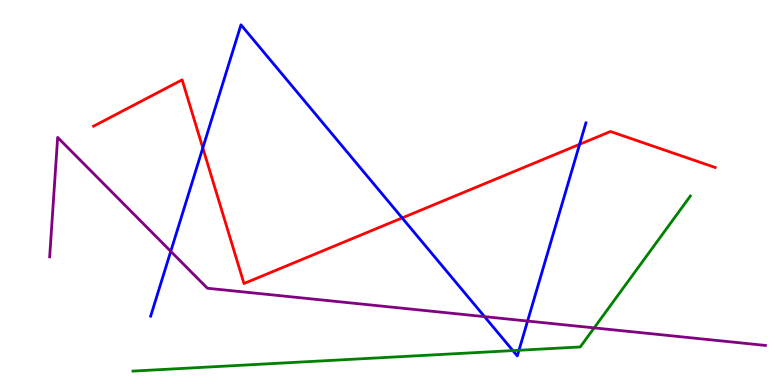[{'lines': ['blue', 'red'], 'intersections': [{'x': 2.62, 'y': 6.16}, {'x': 5.19, 'y': 4.34}, {'x': 7.48, 'y': 6.25}]}, {'lines': ['green', 'red'], 'intersections': []}, {'lines': ['purple', 'red'], 'intersections': []}, {'lines': ['blue', 'green'], 'intersections': [{'x': 6.62, 'y': 0.894}, {'x': 6.7, 'y': 0.902}]}, {'lines': ['blue', 'purple'], 'intersections': [{'x': 2.2, 'y': 3.47}, {'x': 6.25, 'y': 1.78}, {'x': 6.81, 'y': 1.66}]}, {'lines': ['green', 'purple'], 'intersections': [{'x': 7.67, 'y': 1.48}]}]